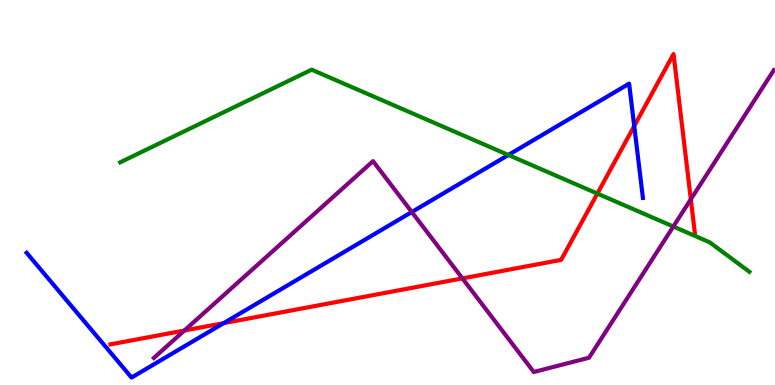[{'lines': ['blue', 'red'], 'intersections': [{'x': 2.89, 'y': 1.61}, {'x': 8.18, 'y': 6.73}]}, {'lines': ['green', 'red'], 'intersections': [{'x': 7.71, 'y': 4.97}]}, {'lines': ['purple', 'red'], 'intersections': [{'x': 2.38, 'y': 1.42}, {'x': 5.97, 'y': 2.77}, {'x': 8.91, 'y': 4.82}]}, {'lines': ['blue', 'green'], 'intersections': [{'x': 6.56, 'y': 5.97}]}, {'lines': ['blue', 'purple'], 'intersections': [{'x': 5.31, 'y': 4.49}]}, {'lines': ['green', 'purple'], 'intersections': [{'x': 8.69, 'y': 4.12}]}]